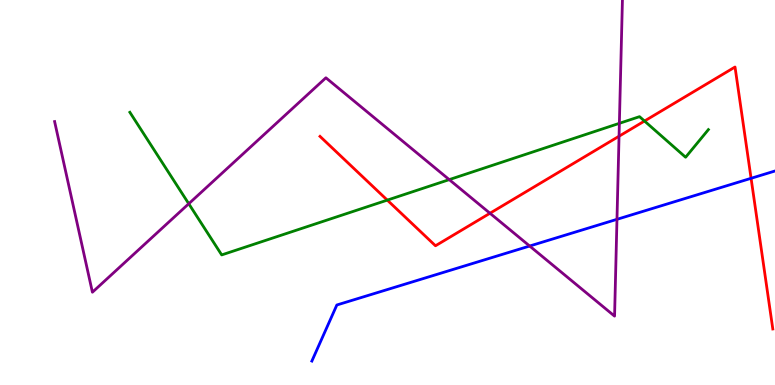[{'lines': ['blue', 'red'], 'intersections': [{'x': 9.69, 'y': 5.37}]}, {'lines': ['green', 'red'], 'intersections': [{'x': 5.0, 'y': 4.8}, {'x': 8.32, 'y': 6.86}]}, {'lines': ['purple', 'red'], 'intersections': [{'x': 6.32, 'y': 4.46}, {'x': 7.99, 'y': 6.46}]}, {'lines': ['blue', 'green'], 'intersections': []}, {'lines': ['blue', 'purple'], 'intersections': [{'x': 6.83, 'y': 3.61}, {'x': 7.96, 'y': 4.3}]}, {'lines': ['green', 'purple'], 'intersections': [{'x': 2.44, 'y': 4.71}, {'x': 5.8, 'y': 5.33}, {'x': 7.99, 'y': 6.8}]}]